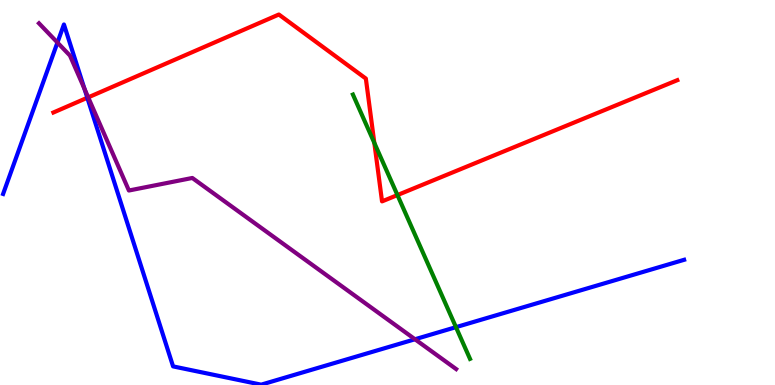[{'lines': ['blue', 'red'], 'intersections': [{'x': 1.13, 'y': 7.46}]}, {'lines': ['green', 'red'], 'intersections': [{'x': 4.83, 'y': 6.29}, {'x': 5.13, 'y': 4.93}]}, {'lines': ['purple', 'red'], 'intersections': [{'x': 1.14, 'y': 7.47}]}, {'lines': ['blue', 'green'], 'intersections': [{'x': 5.88, 'y': 1.5}]}, {'lines': ['blue', 'purple'], 'intersections': [{'x': 0.741, 'y': 8.89}, {'x': 1.09, 'y': 7.69}, {'x': 5.35, 'y': 1.19}]}, {'lines': ['green', 'purple'], 'intersections': []}]